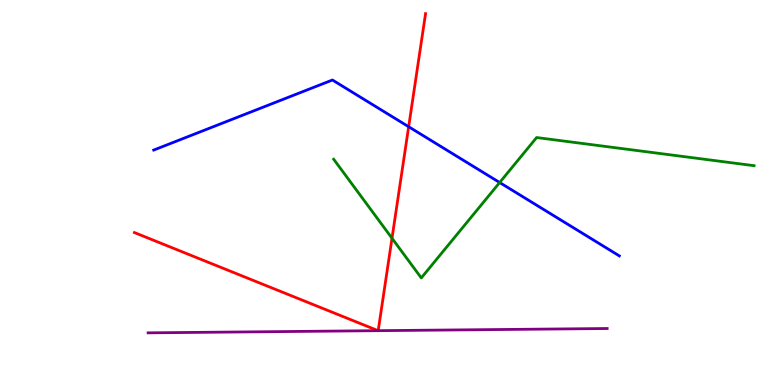[{'lines': ['blue', 'red'], 'intersections': [{'x': 5.27, 'y': 6.71}]}, {'lines': ['green', 'red'], 'intersections': [{'x': 5.06, 'y': 3.81}]}, {'lines': ['purple', 'red'], 'intersections': [{'x': 4.88, 'y': 1.41}, {'x': 4.88, 'y': 1.41}]}, {'lines': ['blue', 'green'], 'intersections': [{'x': 6.45, 'y': 5.26}]}, {'lines': ['blue', 'purple'], 'intersections': []}, {'lines': ['green', 'purple'], 'intersections': []}]